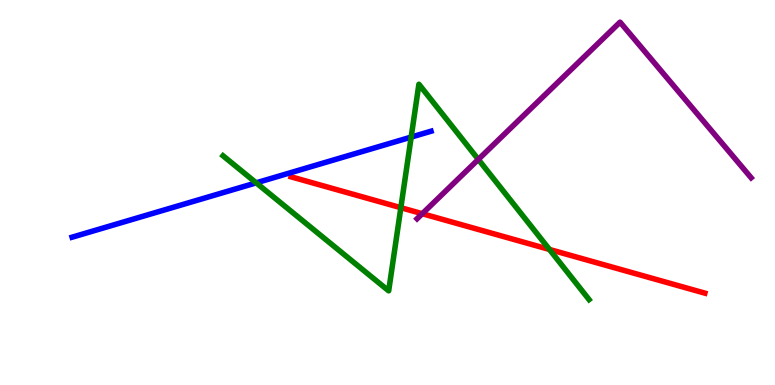[{'lines': ['blue', 'red'], 'intersections': []}, {'lines': ['green', 'red'], 'intersections': [{'x': 5.17, 'y': 4.61}, {'x': 7.09, 'y': 3.52}]}, {'lines': ['purple', 'red'], 'intersections': [{'x': 5.45, 'y': 4.45}]}, {'lines': ['blue', 'green'], 'intersections': [{'x': 3.31, 'y': 5.25}, {'x': 5.31, 'y': 6.44}]}, {'lines': ['blue', 'purple'], 'intersections': []}, {'lines': ['green', 'purple'], 'intersections': [{'x': 6.17, 'y': 5.86}]}]